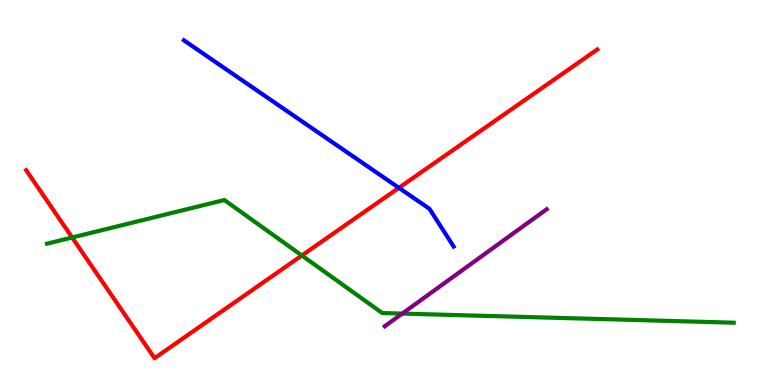[{'lines': ['blue', 'red'], 'intersections': [{'x': 5.15, 'y': 5.12}]}, {'lines': ['green', 'red'], 'intersections': [{'x': 0.931, 'y': 3.83}, {'x': 3.89, 'y': 3.36}]}, {'lines': ['purple', 'red'], 'intersections': []}, {'lines': ['blue', 'green'], 'intersections': []}, {'lines': ['blue', 'purple'], 'intersections': []}, {'lines': ['green', 'purple'], 'intersections': [{'x': 5.19, 'y': 1.85}]}]